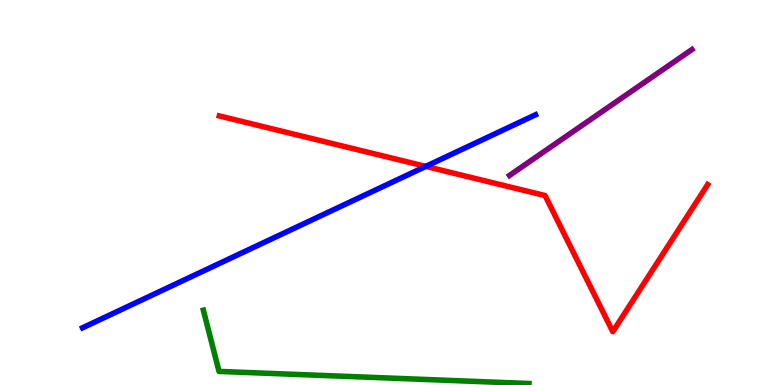[{'lines': ['blue', 'red'], 'intersections': [{'x': 5.49, 'y': 5.68}]}, {'lines': ['green', 'red'], 'intersections': []}, {'lines': ['purple', 'red'], 'intersections': []}, {'lines': ['blue', 'green'], 'intersections': []}, {'lines': ['blue', 'purple'], 'intersections': []}, {'lines': ['green', 'purple'], 'intersections': []}]